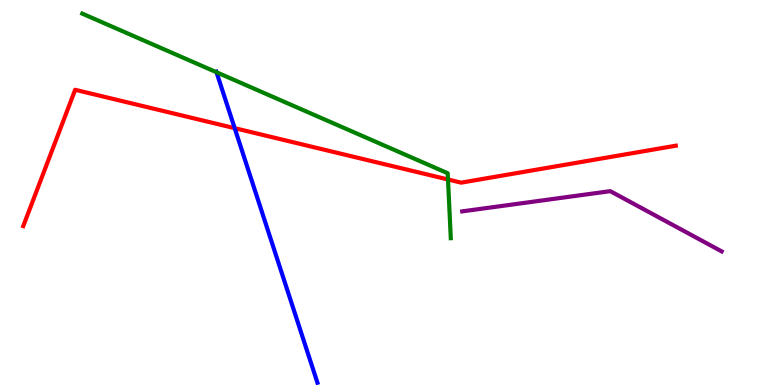[{'lines': ['blue', 'red'], 'intersections': [{'x': 3.03, 'y': 6.67}]}, {'lines': ['green', 'red'], 'intersections': [{'x': 5.78, 'y': 5.34}]}, {'lines': ['purple', 'red'], 'intersections': []}, {'lines': ['blue', 'green'], 'intersections': [{'x': 2.79, 'y': 8.12}]}, {'lines': ['blue', 'purple'], 'intersections': []}, {'lines': ['green', 'purple'], 'intersections': []}]